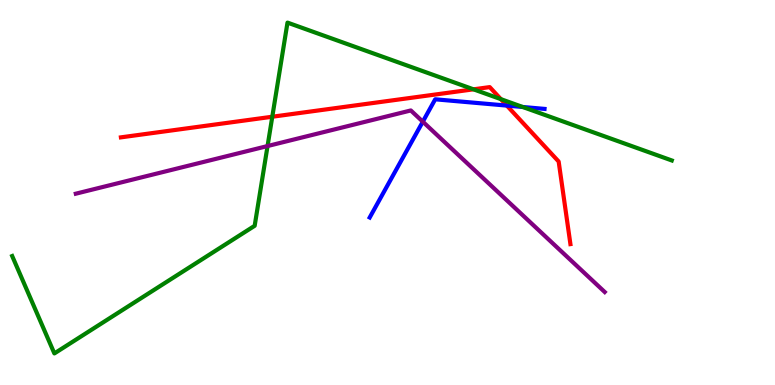[{'lines': ['blue', 'red'], 'intersections': [{'x': 6.54, 'y': 7.26}]}, {'lines': ['green', 'red'], 'intersections': [{'x': 3.51, 'y': 6.97}, {'x': 6.11, 'y': 7.68}, {'x': 6.46, 'y': 7.42}]}, {'lines': ['purple', 'red'], 'intersections': []}, {'lines': ['blue', 'green'], 'intersections': [{'x': 6.74, 'y': 7.22}]}, {'lines': ['blue', 'purple'], 'intersections': [{'x': 5.46, 'y': 6.84}]}, {'lines': ['green', 'purple'], 'intersections': [{'x': 3.45, 'y': 6.21}]}]